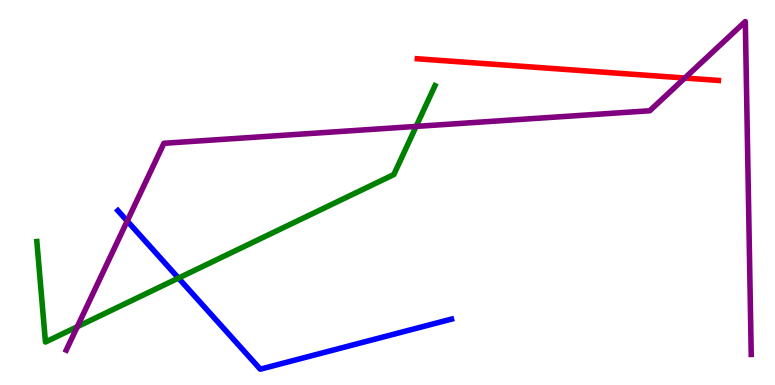[{'lines': ['blue', 'red'], 'intersections': []}, {'lines': ['green', 'red'], 'intersections': []}, {'lines': ['purple', 'red'], 'intersections': [{'x': 8.84, 'y': 7.97}]}, {'lines': ['blue', 'green'], 'intersections': [{'x': 2.3, 'y': 2.78}]}, {'lines': ['blue', 'purple'], 'intersections': [{'x': 1.64, 'y': 4.26}]}, {'lines': ['green', 'purple'], 'intersections': [{'x': 0.997, 'y': 1.51}, {'x': 5.37, 'y': 6.72}]}]